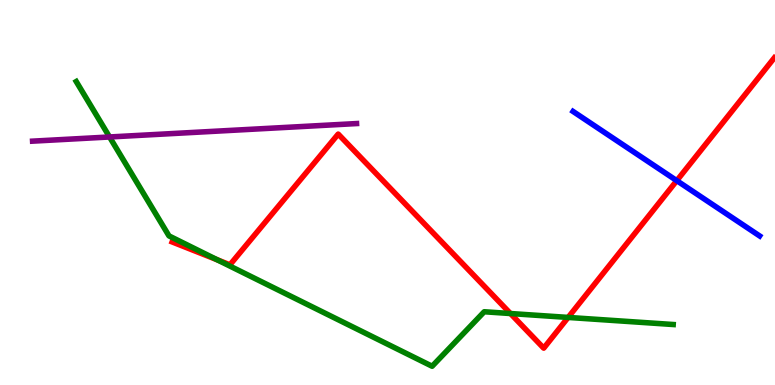[{'lines': ['blue', 'red'], 'intersections': [{'x': 8.73, 'y': 5.31}]}, {'lines': ['green', 'red'], 'intersections': [{'x': 2.8, 'y': 3.25}, {'x': 6.59, 'y': 1.86}, {'x': 7.33, 'y': 1.76}]}, {'lines': ['purple', 'red'], 'intersections': []}, {'lines': ['blue', 'green'], 'intersections': []}, {'lines': ['blue', 'purple'], 'intersections': []}, {'lines': ['green', 'purple'], 'intersections': [{'x': 1.41, 'y': 6.44}]}]